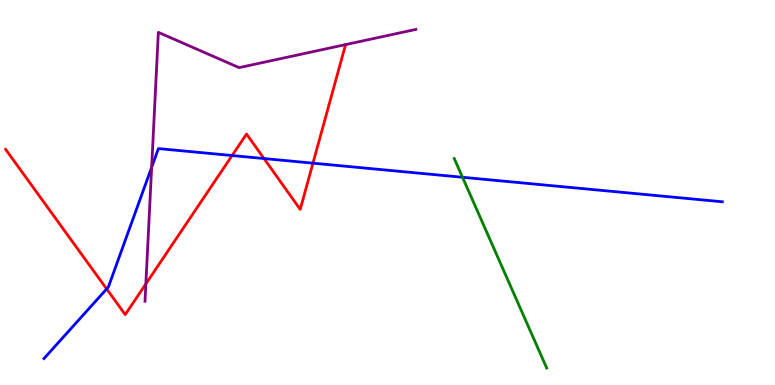[{'lines': ['blue', 'red'], 'intersections': [{'x': 1.38, 'y': 2.5}, {'x': 2.99, 'y': 5.96}, {'x': 3.41, 'y': 5.88}, {'x': 4.04, 'y': 5.76}]}, {'lines': ['green', 'red'], 'intersections': []}, {'lines': ['purple', 'red'], 'intersections': [{'x': 1.88, 'y': 2.63}]}, {'lines': ['blue', 'green'], 'intersections': [{'x': 5.97, 'y': 5.4}]}, {'lines': ['blue', 'purple'], 'intersections': [{'x': 1.96, 'y': 5.65}]}, {'lines': ['green', 'purple'], 'intersections': []}]